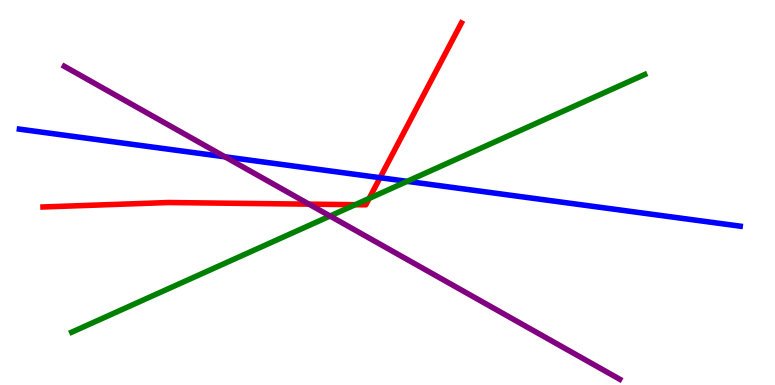[{'lines': ['blue', 'red'], 'intersections': [{'x': 4.9, 'y': 5.38}]}, {'lines': ['green', 'red'], 'intersections': [{'x': 4.58, 'y': 4.68}, {'x': 4.76, 'y': 4.85}]}, {'lines': ['purple', 'red'], 'intersections': [{'x': 3.99, 'y': 4.7}]}, {'lines': ['blue', 'green'], 'intersections': [{'x': 5.25, 'y': 5.29}]}, {'lines': ['blue', 'purple'], 'intersections': [{'x': 2.9, 'y': 5.93}]}, {'lines': ['green', 'purple'], 'intersections': [{'x': 4.26, 'y': 4.39}]}]